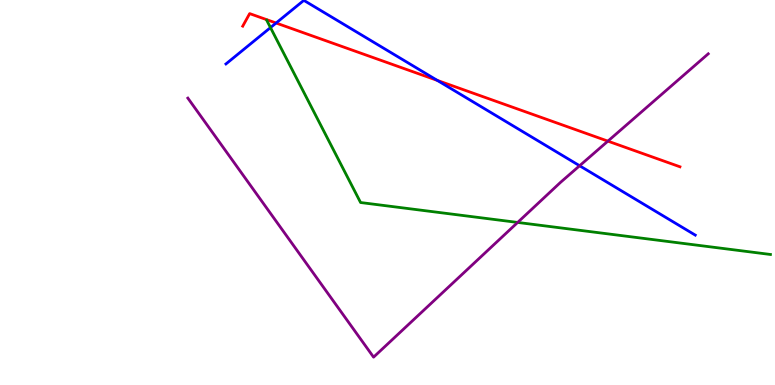[{'lines': ['blue', 'red'], 'intersections': [{'x': 3.56, 'y': 9.4}, {'x': 5.64, 'y': 7.91}]}, {'lines': ['green', 'red'], 'intersections': []}, {'lines': ['purple', 'red'], 'intersections': [{'x': 7.84, 'y': 6.33}]}, {'lines': ['blue', 'green'], 'intersections': [{'x': 3.49, 'y': 9.28}]}, {'lines': ['blue', 'purple'], 'intersections': [{'x': 7.48, 'y': 5.69}]}, {'lines': ['green', 'purple'], 'intersections': [{'x': 6.68, 'y': 4.22}]}]